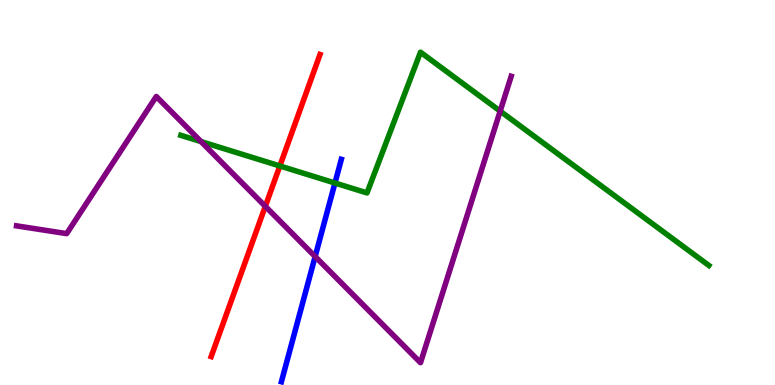[{'lines': ['blue', 'red'], 'intersections': []}, {'lines': ['green', 'red'], 'intersections': [{'x': 3.61, 'y': 5.69}]}, {'lines': ['purple', 'red'], 'intersections': [{'x': 3.42, 'y': 4.64}]}, {'lines': ['blue', 'green'], 'intersections': [{'x': 4.32, 'y': 5.25}]}, {'lines': ['blue', 'purple'], 'intersections': [{'x': 4.07, 'y': 3.34}]}, {'lines': ['green', 'purple'], 'intersections': [{'x': 2.59, 'y': 6.32}, {'x': 6.45, 'y': 7.11}]}]